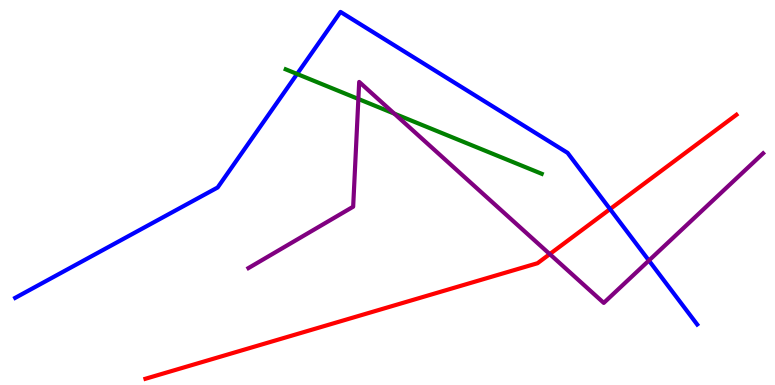[{'lines': ['blue', 'red'], 'intersections': [{'x': 7.87, 'y': 4.57}]}, {'lines': ['green', 'red'], 'intersections': []}, {'lines': ['purple', 'red'], 'intersections': [{'x': 7.09, 'y': 3.4}]}, {'lines': ['blue', 'green'], 'intersections': [{'x': 3.83, 'y': 8.08}]}, {'lines': ['blue', 'purple'], 'intersections': [{'x': 8.37, 'y': 3.23}]}, {'lines': ['green', 'purple'], 'intersections': [{'x': 4.62, 'y': 7.43}, {'x': 5.09, 'y': 7.05}]}]